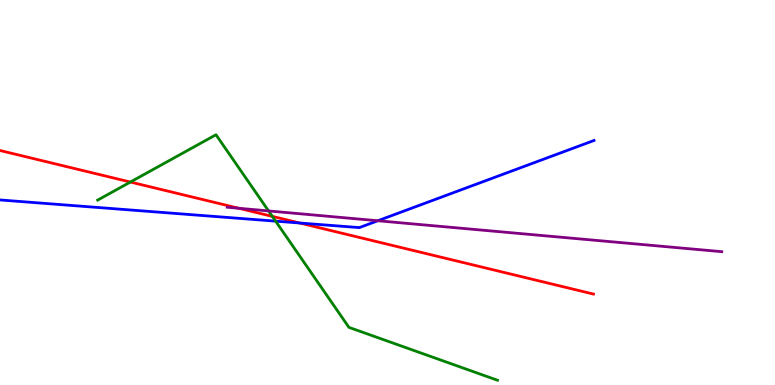[{'lines': ['blue', 'red'], 'intersections': [{'x': 3.87, 'y': 4.21}]}, {'lines': ['green', 'red'], 'intersections': [{'x': 1.68, 'y': 5.27}, {'x': 3.51, 'y': 4.38}]}, {'lines': ['purple', 'red'], 'intersections': [{'x': 3.08, 'y': 4.59}]}, {'lines': ['blue', 'green'], 'intersections': [{'x': 3.56, 'y': 4.26}]}, {'lines': ['blue', 'purple'], 'intersections': [{'x': 4.87, 'y': 4.27}]}, {'lines': ['green', 'purple'], 'intersections': [{'x': 3.47, 'y': 4.52}]}]